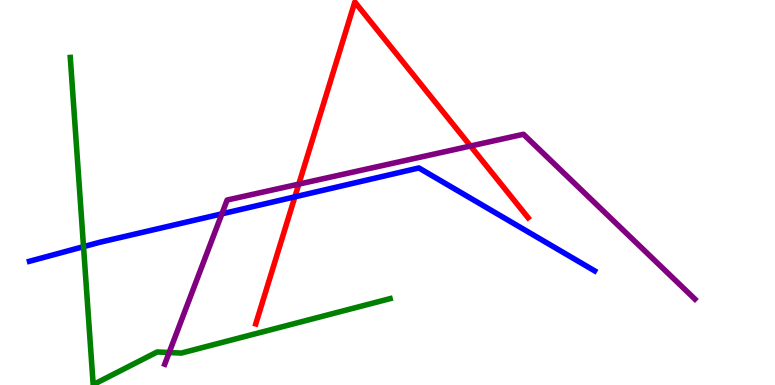[{'lines': ['blue', 'red'], 'intersections': [{'x': 3.8, 'y': 4.89}]}, {'lines': ['green', 'red'], 'intersections': []}, {'lines': ['purple', 'red'], 'intersections': [{'x': 3.86, 'y': 5.22}, {'x': 6.07, 'y': 6.21}]}, {'lines': ['blue', 'green'], 'intersections': [{'x': 1.08, 'y': 3.59}]}, {'lines': ['blue', 'purple'], 'intersections': [{'x': 2.86, 'y': 4.45}]}, {'lines': ['green', 'purple'], 'intersections': [{'x': 2.18, 'y': 0.844}]}]